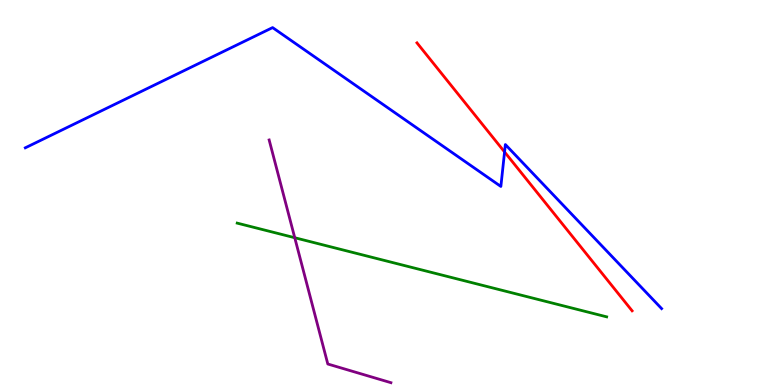[{'lines': ['blue', 'red'], 'intersections': [{'x': 6.51, 'y': 6.05}]}, {'lines': ['green', 'red'], 'intersections': []}, {'lines': ['purple', 'red'], 'intersections': []}, {'lines': ['blue', 'green'], 'intersections': []}, {'lines': ['blue', 'purple'], 'intersections': []}, {'lines': ['green', 'purple'], 'intersections': [{'x': 3.8, 'y': 3.83}]}]